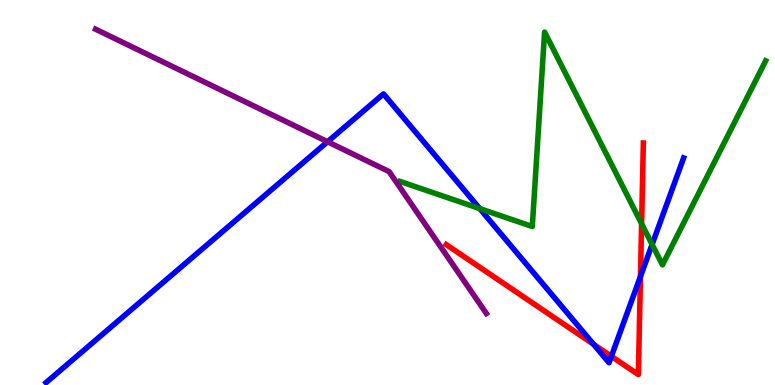[{'lines': ['blue', 'red'], 'intersections': [{'x': 7.66, 'y': 1.06}, {'x': 7.89, 'y': 0.744}, {'x': 8.26, 'y': 2.82}]}, {'lines': ['green', 'red'], 'intersections': [{'x': 8.28, 'y': 4.19}]}, {'lines': ['purple', 'red'], 'intersections': []}, {'lines': ['blue', 'green'], 'intersections': [{'x': 6.19, 'y': 4.58}, {'x': 8.41, 'y': 3.65}]}, {'lines': ['blue', 'purple'], 'intersections': [{'x': 4.23, 'y': 6.32}]}, {'lines': ['green', 'purple'], 'intersections': []}]